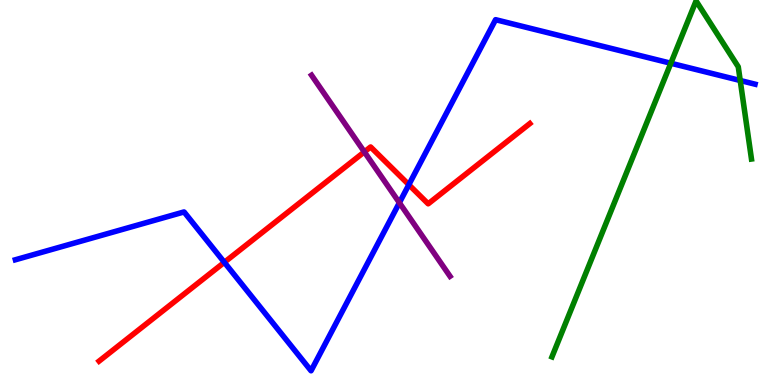[{'lines': ['blue', 'red'], 'intersections': [{'x': 2.89, 'y': 3.19}, {'x': 5.28, 'y': 5.2}]}, {'lines': ['green', 'red'], 'intersections': []}, {'lines': ['purple', 'red'], 'intersections': [{'x': 4.7, 'y': 6.05}]}, {'lines': ['blue', 'green'], 'intersections': [{'x': 8.66, 'y': 8.36}, {'x': 9.55, 'y': 7.91}]}, {'lines': ['blue', 'purple'], 'intersections': [{'x': 5.15, 'y': 4.73}]}, {'lines': ['green', 'purple'], 'intersections': []}]